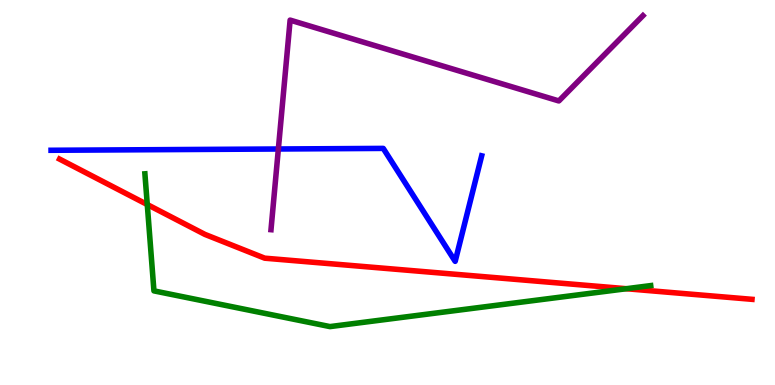[{'lines': ['blue', 'red'], 'intersections': []}, {'lines': ['green', 'red'], 'intersections': [{'x': 1.9, 'y': 4.69}, {'x': 8.08, 'y': 2.5}]}, {'lines': ['purple', 'red'], 'intersections': []}, {'lines': ['blue', 'green'], 'intersections': []}, {'lines': ['blue', 'purple'], 'intersections': [{'x': 3.59, 'y': 6.13}]}, {'lines': ['green', 'purple'], 'intersections': []}]